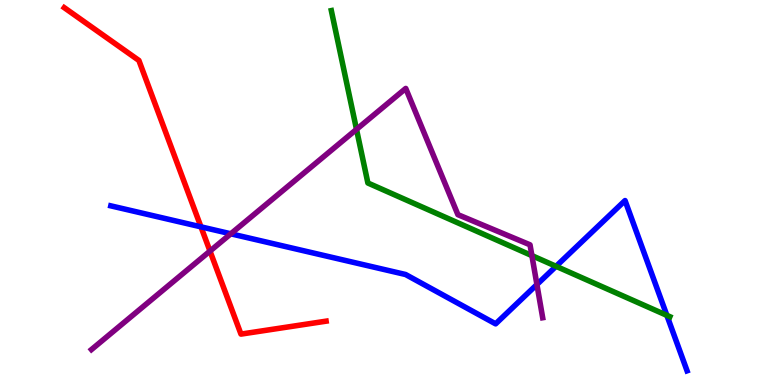[{'lines': ['blue', 'red'], 'intersections': [{'x': 2.59, 'y': 4.11}]}, {'lines': ['green', 'red'], 'intersections': []}, {'lines': ['purple', 'red'], 'intersections': [{'x': 2.71, 'y': 3.48}]}, {'lines': ['blue', 'green'], 'intersections': [{'x': 7.17, 'y': 3.08}, {'x': 8.6, 'y': 1.81}]}, {'lines': ['blue', 'purple'], 'intersections': [{'x': 2.98, 'y': 3.93}, {'x': 6.93, 'y': 2.61}]}, {'lines': ['green', 'purple'], 'intersections': [{'x': 4.6, 'y': 6.64}, {'x': 6.86, 'y': 3.36}]}]